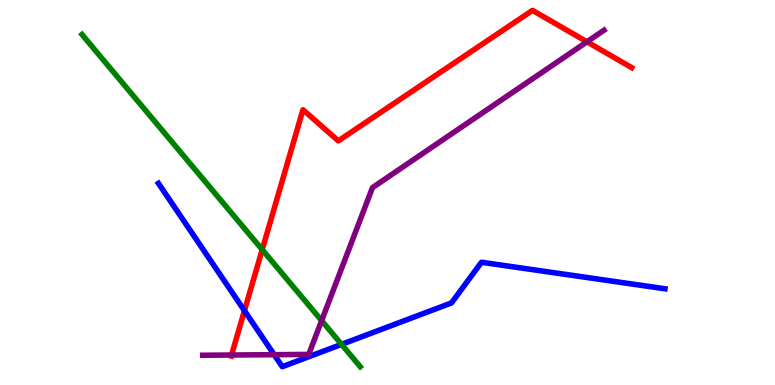[{'lines': ['blue', 'red'], 'intersections': [{'x': 3.15, 'y': 1.93}]}, {'lines': ['green', 'red'], 'intersections': [{'x': 3.38, 'y': 3.52}]}, {'lines': ['purple', 'red'], 'intersections': [{'x': 2.99, 'y': 0.779}, {'x': 7.57, 'y': 8.91}]}, {'lines': ['blue', 'green'], 'intersections': [{'x': 4.41, 'y': 1.06}]}, {'lines': ['blue', 'purple'], 'intersections': [{'x': 3.54, 'y': 0.787}]}, {'lines': ['green', 'purple'], 'intersections': [{'x': 4.15, 'y': 1.67}]}]